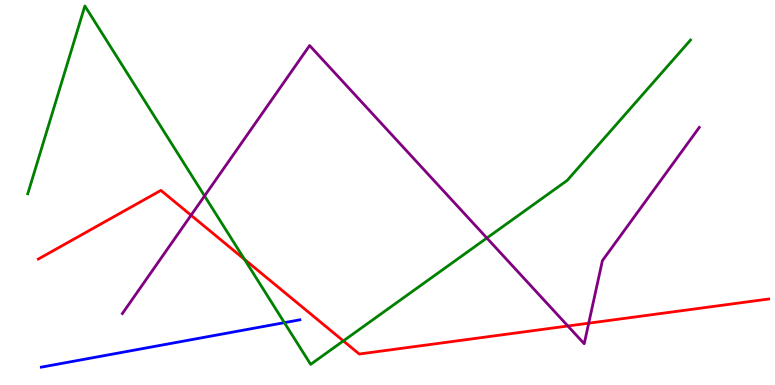[{'lines': ['blue', 'red'], 'intersections': []}, {'lines': ['green', 'red'], 'intersections': [{'x': 3.15, 'y': 3.26}, {'x': 4.43, 'y': 1.15}]}, {'lines': ['purple', 'red'], 'intersections': [{'x': 2.47, 'y': 4.41}, {'x': 7.33, 'y': 1.53}, {'x': 7.6, 'y': 1.61}]}, {'lines': ['blue', 'green'], 'intersections': [{'x': 3.67, 'y': 1.62}]}, {'lines': ['blue', 'purple'], 'intersections': []}, {'lines': ['green', 'purple'], 'intersections': [{'x': 2.64, 'y': 4.91}, {'x': 6.28, 'y': 3.82}]}]